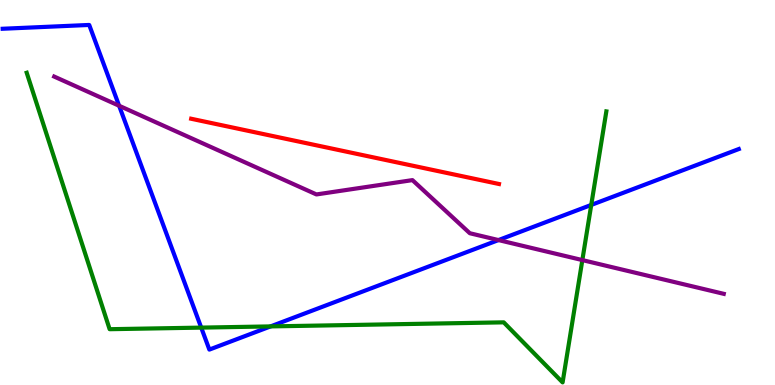[{'lines': ['blue', 'red'], 'intersections': []}, {'lines': ['green', 'red'], 'intersections': []}, {'lines': ['purple', 'red'], 'intersections': []}, {'lines': ['blue', 'green'], 'intersections': [{'x': 2.6, 'y': 1.49}, {'x': 3.49, 'y': 1.52}, {'x': 7.63, 'y': 4.68}]}, {'lines': ['blue', 'purple'], 'intersections': [{'x': 1.54, 'y': 7.25}, {'x': 6.43, 'y': 3.76}]}, {'lines': ['green', 'purple'], 'intersections': [{'x': 7.51, 'y': 3.24}]}]